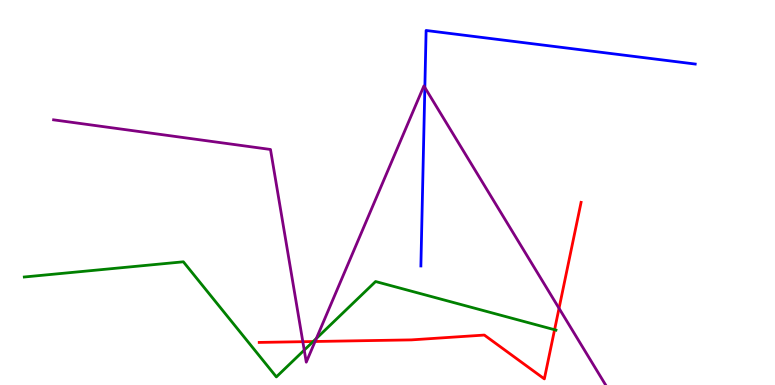[{'lines': ['blue', 'red'], 'intersections': []}, {'lines': ['green', 'red'], 'intersections': [{'x': 4.04, 'y': 1.13}, {'x': 7.16, 'y': 1.44}]}, {'lines': ['purple', 'red'], 'intersections': [{'x': 3.91, 'y': 1.12}, {'x': 4.07, 'y': 1.13}, {'x': 7.21, 'y': 1.99}]}, {'lines': ['blue', 'green'], 'intersections': []}, {'lines': ['blue', 'purple'], 'intersections': [{'x': 5.48, 'y': 7.73}]}, {'lines': ['green', 'purple'], 'intersections': [{'x': 3.93, 'y': 0.906}, {'x': 4.08, 'y': 1.21}]}]